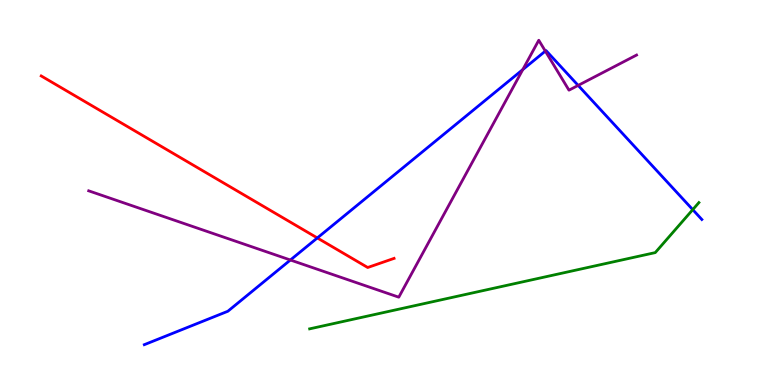[{'lines': ['blue', 'red'], 'intersections': [{'x': 4.09, 'y': 3.82}]}, {'lines': ['green', 'red'], 'intersections': []}, {'lines': ['purple', 'red'], 'intersections': []}, {'lines': ['blue', 'green'], 'intersections': [{'x': 8.94, 'y': 4.55}]}, {'lines': ['blue', 'purple'], 'intersections': [{'x': 3.75, 'y': 3.25}, {'x': 6.75, 'y': 8.19}, {'x': 7.04, 'y': 8.67}, {'x': 7.46, 'y': 7.78}]}, {'lines': ['green', 'purple'], 'intersections': []}]